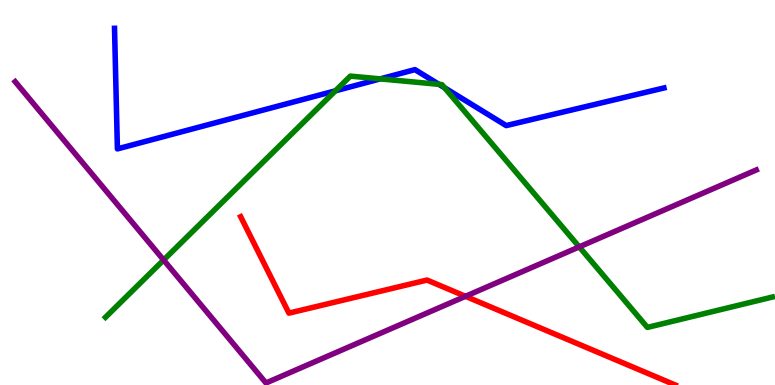[{'lines': ['blue', 'red'], 'intersections': []}, {'lines': ['green', 'red'], 'intersections': []}, {'lines': ['purple', 'red'], 'intersections': [{'x': 6.01, 'y': 2.3}]}, {'lines': ['blue', 'green'], 'intersections': [{'x': 4.33, 'y': 7.64}, {'x': 4.91, 'y': 7.95}, {'x': 5.66, 'y': 7.81}, {'x': 5.74, 'y': 7.72}]}, {'lines': ['blue', 'purple'], 'intersections': []}, {'lines': ['green', 'purple'], 'intersections': [{'x': 2.11, 'y': 3.25}, {'x': 7.47, 'y': 3.59}]}]